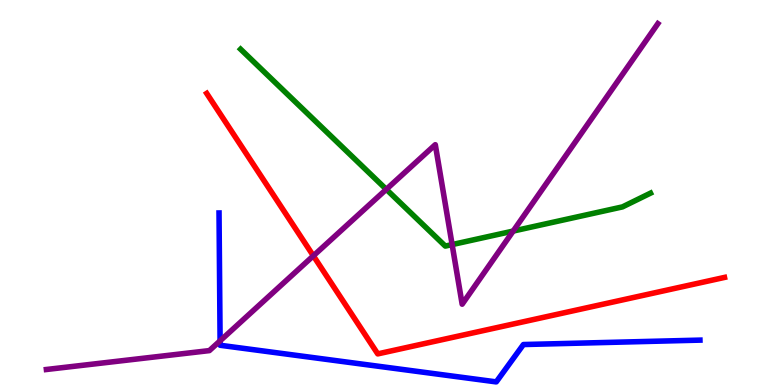[{'lines': ['blue', 'red'], 'intersections': []}, {'lines': ['green', 'red'], 'intersections': []}, {'lines': ['purple', 'red'], 'intersections': [{'x': 4.04, 'y': 3.36}]}, {'lines': ['blue', 'green'], 'intersections': []}, {'lines': ['blue', 'purple'], 'intersections': [{'x': 2.84, 'y': 1.15}]}, {'lines': ['green', 'purple'], 'intersections': [{'x': 4.98, 'y': 5.08}, {'x': 5.83, 'y': 3.65}, {'x': 6.62, 'y': 4.0}]}]